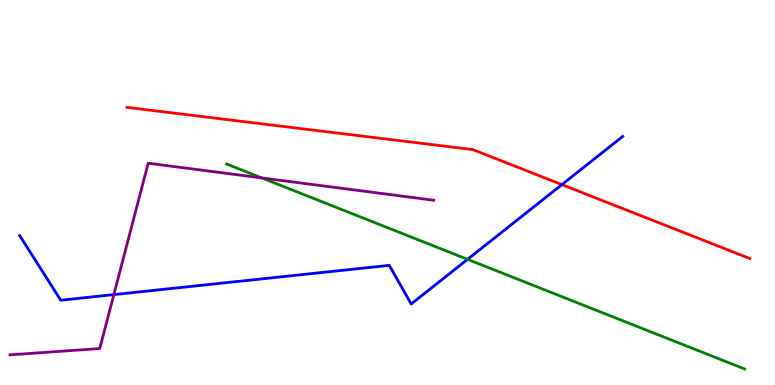[{'lines': ['blue', 'red'], 'intersections': [{'x': 7.25, 'y': 5.2}]}, {'lines': ['green', 'red'], 'intersections': []}, {'lines': ['purple', 'red'], 'intersections': []}, {'lines': ['blue', 'green'], 'intersections': [{'x': 6.03, 'y': 3.26}]}, {'lines': ['blue', 'purple'], 'intersections': [{'x': 1.47, 'y': 2.35}]}, {'lines': ['green', 'purple'], 'intersections': [{'x': 3.38, 'y': 5.38}]}]